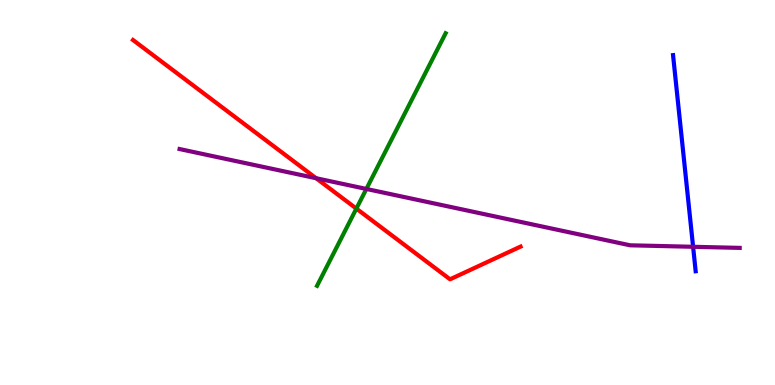[{'lines': ['blue', 'red'], 'intersections': []}, {'lines': ['green', 'red'], 'intersections': [{'x': 4.6, 'y': 4.58}]}, {'lines': ['purple', 'red'], 'intersections': [{'x': 4.08, 'y': 5.37}]}, {'lines': ['blue', 'green'], 'intersections': []}, {'lines': ['blue', 'purple'], 'intersections': [{'x': 8.94, 'y': 3.59}]}, {'lines': ['green', 'purple'], 'intersections': [{'x': 4.73, 'y': 5.09}]}]